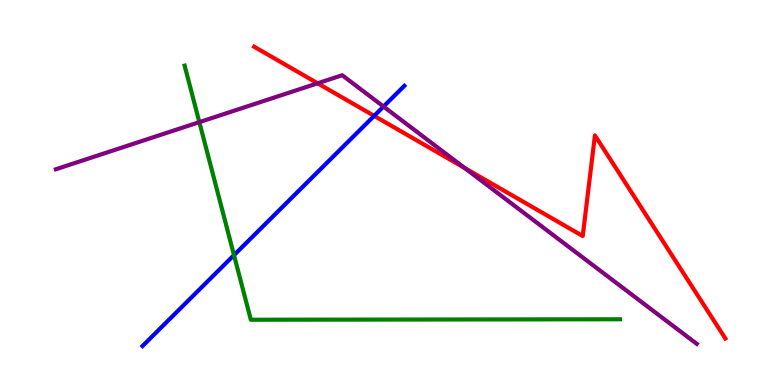[{'lines': ['blue', 'red'], 'intersections': [{'x': 4.83, 'y': 6.99}]}, {'lines': ['green', 'red'], 'intersections': []}, {'lines': ['purple', 'red'], 'intersections': [{'x': 4.1, 'y': 7.84}, {'x': 6.0, 'y': 5.64}]}, {'lines': ['blue', 'green'], 'intersections': [{'x': 3.02, 'y': 3.37}]}, {'lines': ['blue', 'purple'], 'intersections': [{'x': 4.95, 'y': 7.23}]}, {'lines': ['green', 'purple'], 'intersections': [{'x': 2.57, 'y': 6.83}]}]